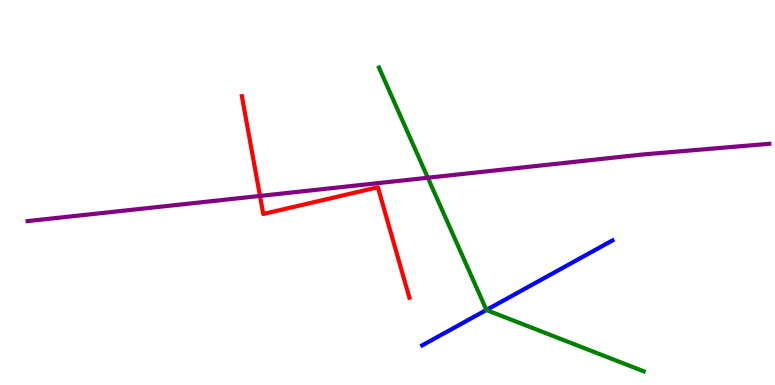[{'lines': ['blue', 'red'], 'intersections': []}, {'lines': ['green', 'red'], 'intersections': []}, {'lines': ['purple', 'red'], 'intersections': [{'x': 3.35, 'y': 4.91}]}, {'lines': ['blue', 'green'], 'intersections': [{'x': 6.28, 'y': 1.95}]}, {'lines': ['blue', 'purple'], 'intersections': []}, {'lines': ['green', 'purple'], 'intersections': [{'x': 5.52, 'y': 5.38}]}]